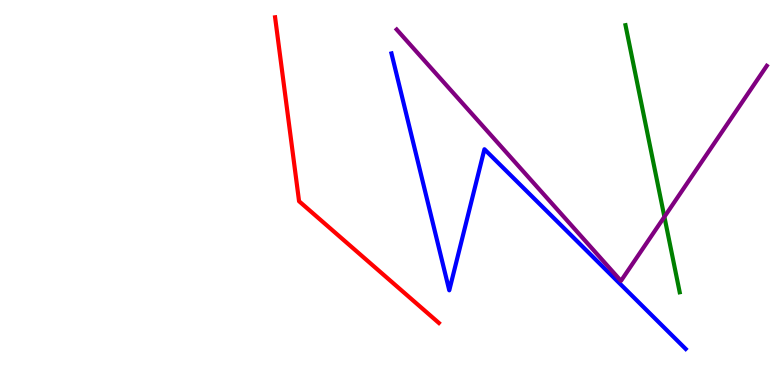[{'lines': ['blue', 'red'], 'intersections': []}, {'lines': ['green', 'red'], 'intersections': []}, {'lines': ['purple', 'red'], 'intersections': []}, {'lines': ['blue', 'green'], 'intersections': []}, {'lines': ['blue', 'purple'], 'intersections': []}, {'lines': ['green', 'purple'], 'intersections': [{'x': 8.57, 'y': 4.37}]}]